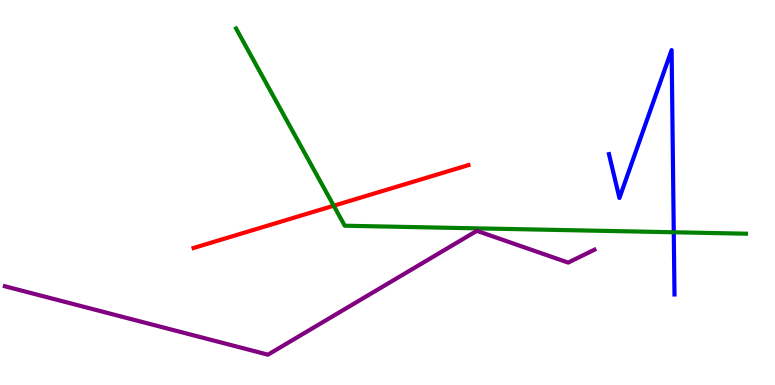[{'lines': ['blue', 'red'], 'intersections': []}, {'lines': ['green', 'red'], 'intersections': [{'x': 4.31, 'y': 4.66}]}, {'lines': ['purple', 'red'], 'intersections': []}, {'lines': ['blue', 'green'], 'intersections': [{'x': 8.69, 'y': 3.97}]}, {'lines': ['blue', 'purple'], 'intersections': []}, {'lines': ['green', 'purple'], 'intersections': []}]